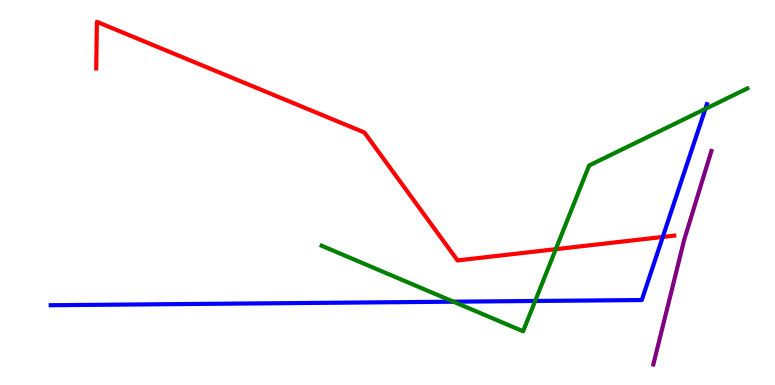[{'lines': ['blue', 'red'], 'intersections': [{'x': 8.55, 'y': 3.85}]}, {'lines': ['green', 'red'], 'intersections': [{'x': 7.17, 'y': 3.53}]}, {'lines': ['purple', 'red'], 'intersections': []}, {'lines': ['blue', 'green'], 'intersections': [{'x': 5.85, 'y': 2.16}, {'x': 6.91, 'y': 2.18}, {'x': 9.1, 'y': 7.17}]}, {'lines': ['blue', 'purple'], 'intersections': []}, {'lines': ['green', 'purple'], 'intersections': []}]